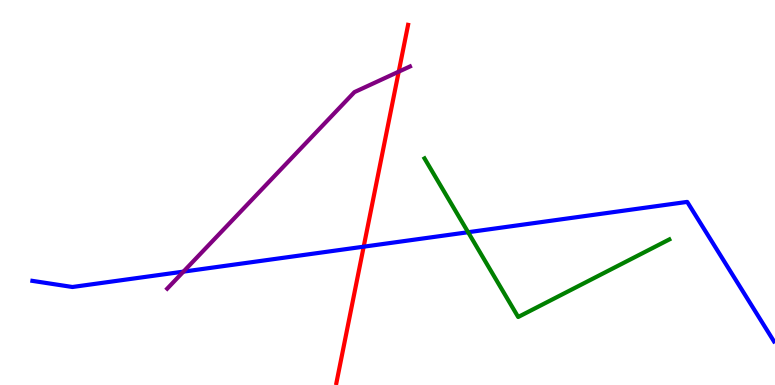[{'lines': ['blue', 'red'], 'intersections': [{'x': 4.69, 'y': 3.59}]}, {'lines': ['green', 'red'], 'intersections': []}, {'lines': ['purple', 'red'], 'intersections': [{'x': 5.14, 'y': 8.14}]}, {'lines': ['blue', 'green'], 'intersections': [{'x': 6.04, 'y': 3.97}]}, {'lines': ['blue', 'purple'], 'intersections': [{'x': 2.37, 'y': 2.94}]}, {'lines': ['green', 'purple'], 'intersections': []}]